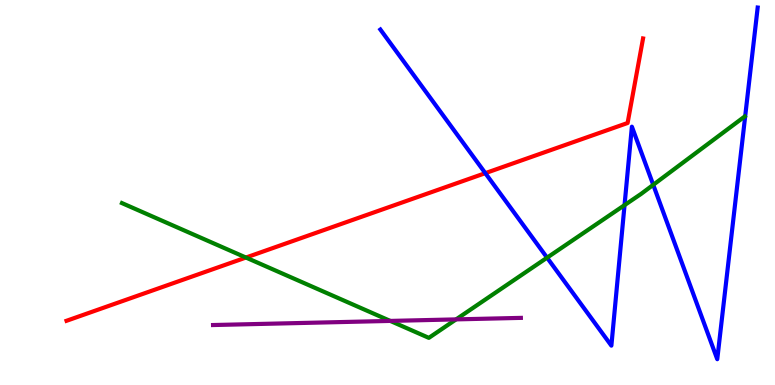[{'lines': ['blue', 'red'], 'intersections': [{'x': 6.26, 'y': 5.5}]}, {'lines': ['green', 'red'], 'intersections': [{'x': 3.17, 'y': 3.31}]}, {'lines': ['purple', 'red'], 'intersections': []}, {'lines': ['blue', 'green'], 'intersections': [{'x': 7.06, 'y': 3.31}, {'x': 8.06, 'y': 4.67}, {'x': 8.43, 'y': 5.2}]}, {'lines': ['blue', 'purple'], 'intersections': []}, {'lines': ['green', 'purple'], 'intersections': [{'x': 5.04, 'y': 1.66}, {'x': 5.88, 'y': 1.7}]}]